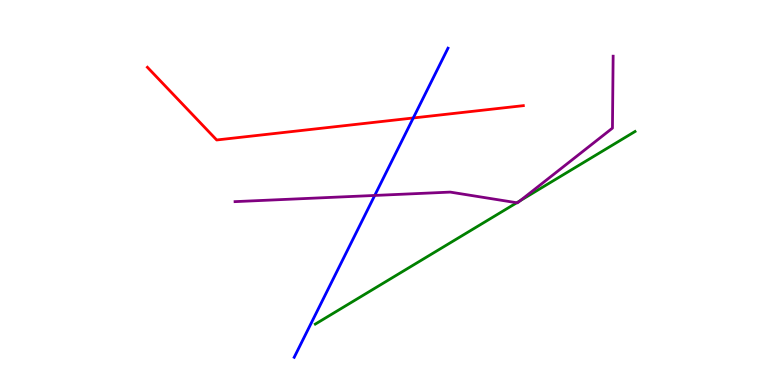[{'lines': ['blue', 'red'], 'intersections': [{'x': 5.33, 'y': 6.94}]}, {'lines': ['green', 'red'], 'intersections': []}, {'lines': ['purple', 'red'], 'intersections': []}, {'lines': ['blue', 'green'], 'intersections': []}, {'lines': ['blue', 'purple'], 'intersections': [{'x': 4.84, 'y': 4.92}]}, {'lines': ['green', 'purple'], 'intersections': [{'x': 6.67, 'y': 4.73}, {'x': 6.71, 'y': 4.79}]}]